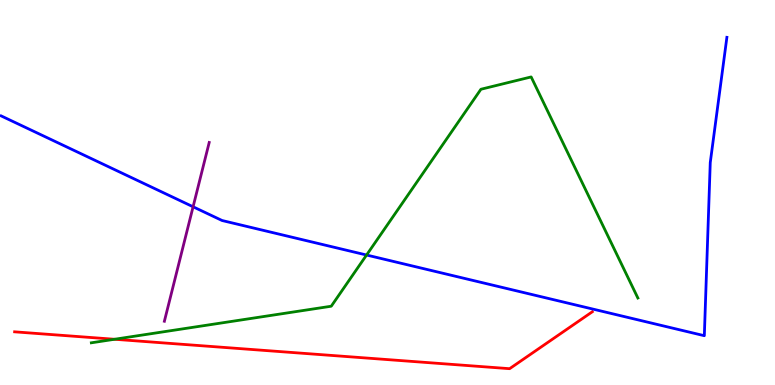[{'lines': ['blue', 'red'], 'intersections': []}, {'lines': ['green', 'red'], 'intersections': [{'x': 1.48, 'y': 1.19}]}, {'lines': ['purple', 'red'], 'intersections': []}, {'lines': ['blue', 'green'], 'intersections': [{'x': 4.73, 'y': 3.38}]}, {'lines': ['blue', 'purple'], 'intersections': [{'x': 2.49, 'y': 4.63}]}, {'lines': ['green', 'purple'], 'intersections': []}]